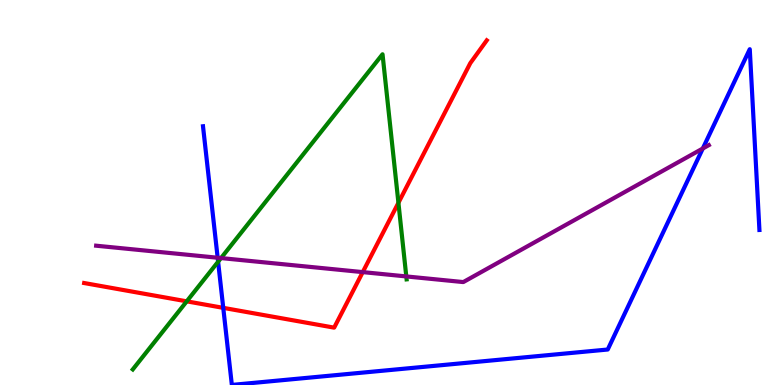[{'lines': ['blue', 'red'], 'intersections': [{'x': 2.88, 'y': 2.0}]}, {'lines': ['green', 'red'], 'intersections': [{'x': 2.41, 'y': 2.17}, {'x': 5.14, 'y': 4.73}]}, {'lines': ['purple', 'red'], 'intersections': [{'x': 4.68, 'y': 2.93}]}, {'lines': ['blue', 'green'], 'intersections': [{'x': 2.81, 'y': 3.2}]}, {'lines': ['blue', 'purple'], 'intersections': [{'x': 2.81, 'y': 3.31}, {'x': 9.07, 'y': 6.14}]}, {'lines': ['green', 'purple'], 'intersections': [{'x': 2.85, 'y': 3.3}, {'x': 5.24, 'y': 2.82}]}]